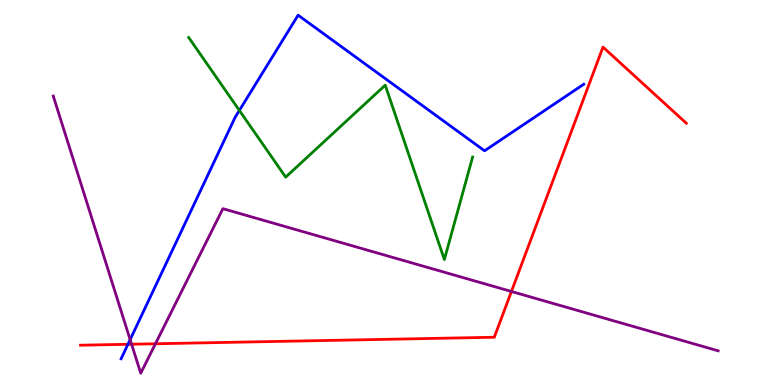[{'lines': ['blue', 'red'], 'intersections': [{'x': 1.65, 'y': 1.06}]}, {'lines': ['green', 'red'], 'intersections': []}, {'lines': ['purple', 'red'], 'intersections': [{'x': 1.7, 'y': 1.06}, {'x': 2.01, 'y': 1.07}, {'x': 6.6, 'y': 2.43}]}, {'lines': ['blue', 'green'], 'intersections': [{'x': 3.09, 'y': 7.13}]}, {'lines': ['blue', 'purple'], 'intersections': [{'x': 1.68, 'y': 1.18}]}, {'lines': ['green', 'purple'], 'intersections': []}]